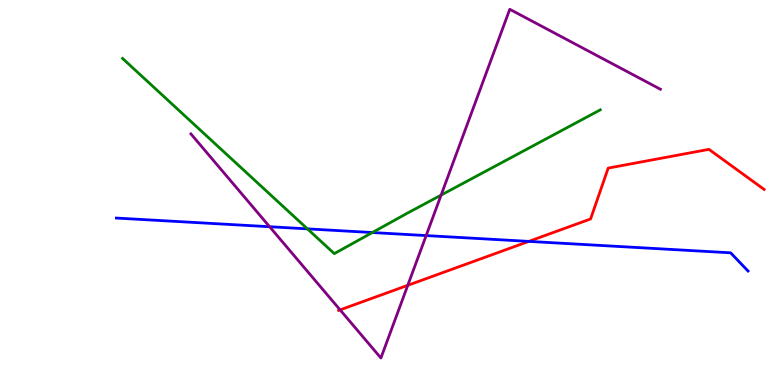[{'lines': ['blue', 'red'], 'intersections': [{'x': 6.82, 'y': 3.73}]}, {'lines': ['green', 'red'], 'intersections': []}, {'lines': ['purple', 'red'], 'intersections': [{'x': 4.39, 'y': 1.95}, {'x': 5.26, 'y': 2.59}]}, {'lines': ['blue', 'green'], 'intersections': [{'x': 3.97, 'y': 4.06}, {'x': 4.8, 'y': 3.96}]}, {'lines': ['blue', 'purple'], 'intersections': [{'x': 3.48, 'y': 4.11}, {'x': 5.5, 'y': 3.88}]}, {'lines': ['green', 'purple'], 'intersections': [{'x': 5.69, 'y': 4.93}]}]